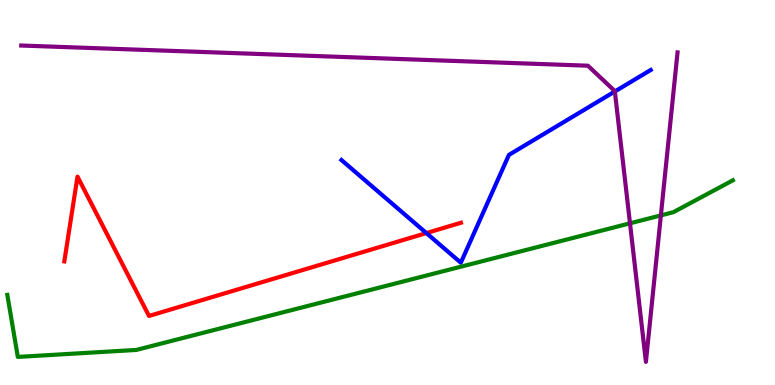[{'lines': ['blue', 'red'], 'intersections': [{'x': 5.5, 'y': 3.95}]}, {'lines': ['green', 'red'], 'intersections': []}, {'lines': ['purple', 'red'], 'intersections': []}, {'lines': ['blue', 'green'], 'intersections': []}, {'lines': ['blue', 'purple'], 'intersections': [{'x': 7.93, 'y': 7.62}]}, {'lines': ['green', 'purple'], 'intersections': [{'x': 8.13, 'y': 4.2}, {'x': 8.53, 'y': 4.41}]}]